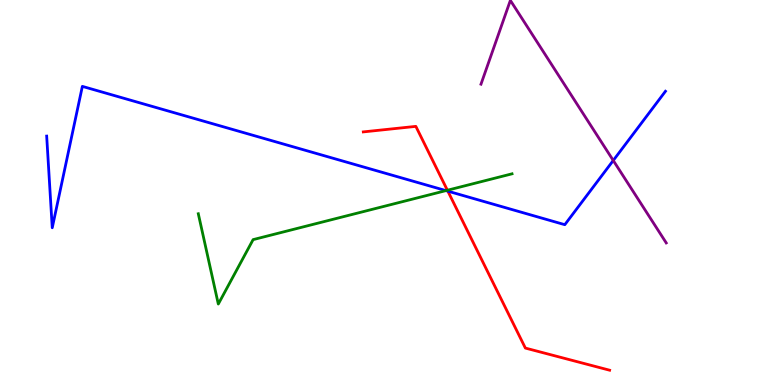[{'lines': ['blue', 'red'], 'intersections': [{'x': 5.78, 'y': 5.03}]}, {'lines': ['green', 'red'], 'intersections': [{'x': 5.77, 'y': 5.06}]}, {'lines': ['purple', 'red'], 'intersections': []}, {'lines': ['blue', 'green'], 'intersections': [{'x': 5.75, 'y': 5.05}]}, {'lines': ['blue', 'purple'], 'intersections': [{'x': 7.91, 'y': 5.83}]}, {'lines': ['green', 'purple'], 'intersections': []}]